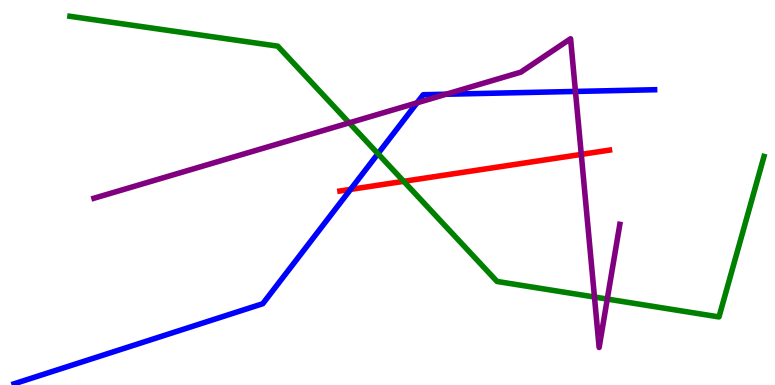[{'lines': ['blue', 'red'], 'intersections': [{'x': 4.52, 'y': 5.08}]}, {'lines': ['green', 'red'], 'intersections': [{'x': 5.21, 'y': 5.29}]}, {'lines': ['purple', 'red'], 'intersections': [{'x': 7.5, 'y': 5.99}]}, {'lines': ['blue', 'green'], 'intersections': [{'x': 4.88, 'y': 6.01}]}, {'lines': ['blue', 'purple'], 'intersections': [{'x': 5.38, 'y': 7.33}, {'x': 5.76, 'y': 7.55}, {'x': 7.43, 'y': 7.62}]}, {'lines': ['green', 'purple'], 'intersections': [{'x': 4.51, 'y': 6.81}, {'x': 7.67, 'y': 2.29}, {'x': 7.84, 'y': 2.23}]}]